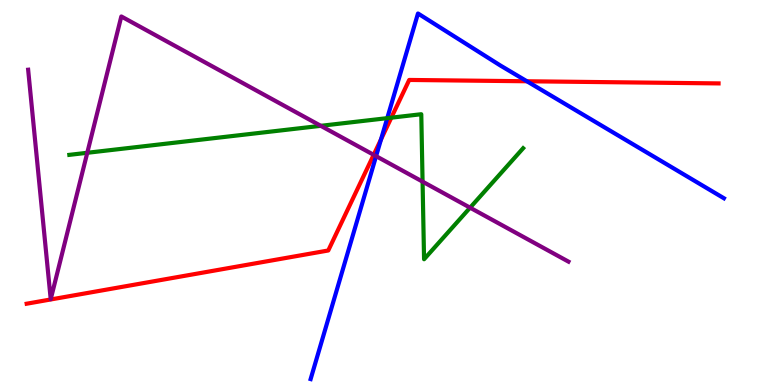[{'lines': ['blue', 'red'], 'intersections': [{'x': 4.92, 'y': 6.38}, {'x': 6.8, 'y': 7.89}]}, {'lines': ['green', 'red'], 'intersections': [{'x': 5.05, 'y': 6.94}]}, {'lines': ['purple', 'red'], 'intersections': [{'x': 4.82, 'y': 5.98}]}, {'lines': ['blue', 'green'], 'intersections': [{'x': 5.0, 'y': 6.93}]}, {'lines': ['blue', 'purple'], 'intersections': [{'x': 4.85, 'y': 5.94}]}, {'lines': ['green', 'purple'], 'intersections': [{'x': 1.13, 'y': 6.03}, {'x': 4.14, 'y': 6.73}, {'x': 5.45, 'y': 5.28}, {'x': 6.07, 'y': 4.61}]}]